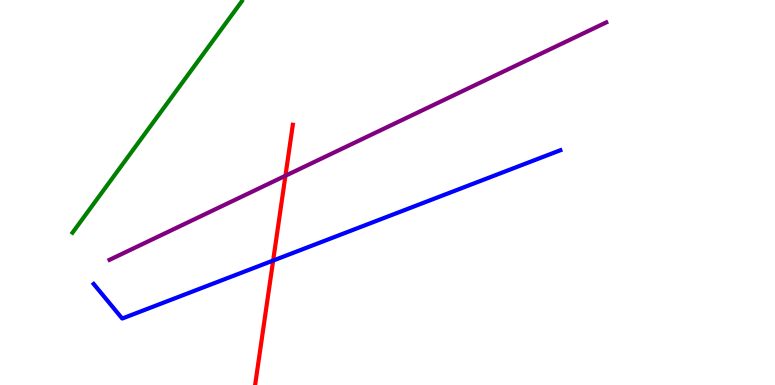[{'lines': ['blue', 'red'], 'intersections': [{'x': 3.52, 'y': 3.23}]}, {'lines': ['green', 'red'], 'intersections': []}, {'lines': ['purple', 'red'], 'intersections': [{'x': 3.68, 'y': 5.43}]}, {'lines': ['blue', 'green'], 'intersections': []}, {'lines': ['blue', 'purple'], 'intersections': []}, {'lines': ['green', 'purple'], 'intersections': []}]